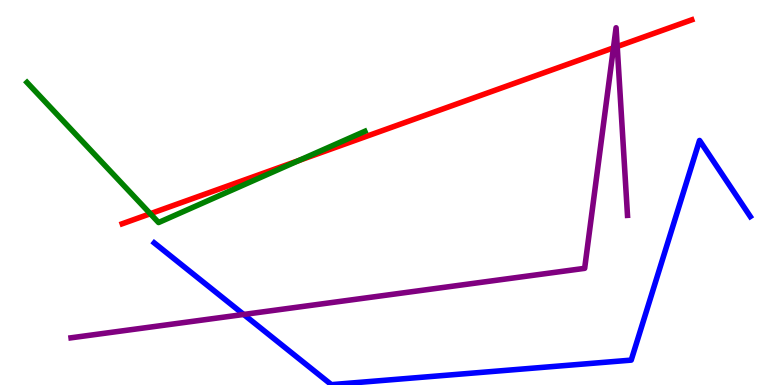[{'lines': ['blue', 'red'], 'intersections': []}, {'lines': ['green', 'red'], 'intersections': [{'x': 1.94, 'y': 4.45}, {'x': 3.85, 'y': 5.83}]}, {'lines': ['purple', 'red'], 'intersections': [{'x': 7.92, 'y': 8.76}, {'x': 7.96, 'y': 8.79}]}, {'lines': ['blue', 'green'], 'intersections': []}, {'lines': ['blue', 'purple'], 'intersections': [{'x': 3.14, 'y': 1.83}]}, {'lines': ['green', 'purple'], 'intersections': []}]